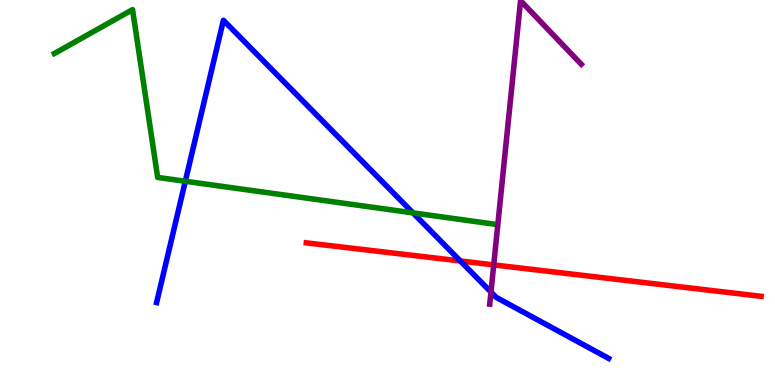[{'lines': ['blue', 'red'], 'intersections': [{'x': 5.94, 'y': 3.22}]}, {'lines': ['green', 'red'], 'intersections': []}, {'lines': ['purple', 'red'], 'intersections': [{'x': 6.37, 'y': 3.12}]}, {'lines': ['blue', 'green'], 'intersections': [{'x': 2.39, 'y': 5.29}, {'x': 5.33, 'y': 4.47}]}, {'lines': ['blue', 'purple'], 'intersections': [{'x': 6.34, 'y': 2.41}]}, {'lines': ['green', 'purple'], 'intersections': []}]